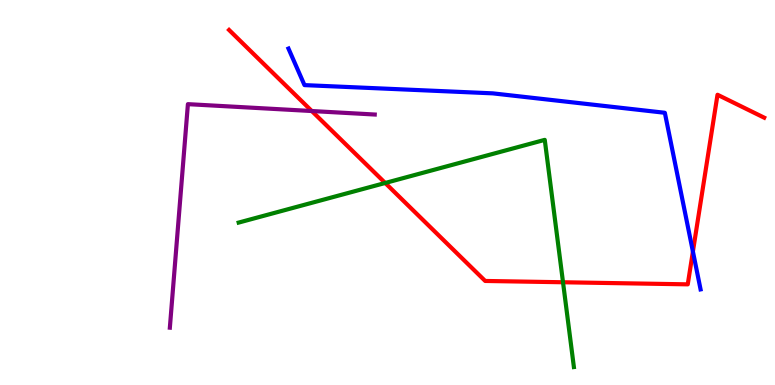[{'lines': ['blue', 'red'], 'intersections': [{'x': 8.94, 'y': 3.47}]}, {'lines': ['green', 'red'], 'intersections': [{'x': 4.97, 'y': 5.25}, {'x': 7.26, 'y': 2.67}]}, {'lines': ['purple', 'red'], 'intersections': [{'x': 4.02, 'y': 7.12}]}, {'lines': ['blue', 'green'], 'intersections': []}, {'lines': ['blue', 'purple'], 'intersections': []}, {'lines': ['green', 'purple'], 'intersections': []}]